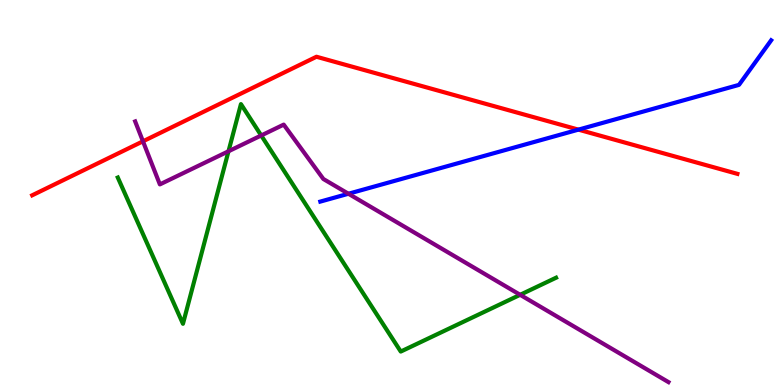[{'lines': ['blue', 'red'], 'intersections': [{'x': 7.46, 'y': 6.63}]}, {'lines': ['green', 'red'], 'intersections': []}, {'lines': ['purple', 'red'], 'intersections': [{'x': 1.84, 'y': 6.33}]}, {'lines': ['blue', 'green'], 'intersections': []}, {'lines': ['blue', 'purple'], 'intersections': [{'x': 4.5, 'y': 4.97}]}, {'lines': ['green', 'purple'], 'intersections': [{'x': 2.95, 'y': 6.07}, {'x': 3.37, 'y': 6.48}, {'x': 6.71, 'y': 2.34}]}]